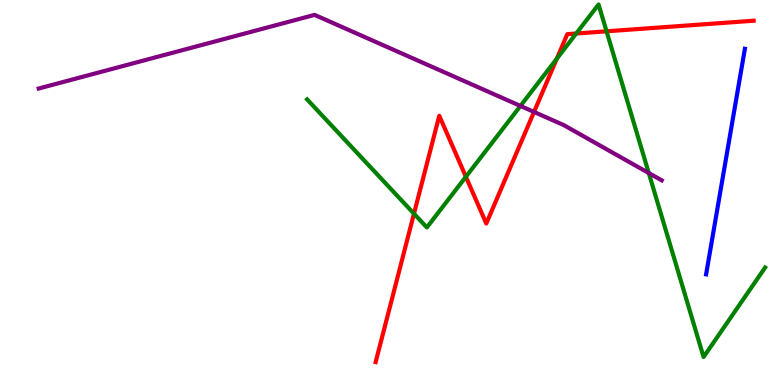[{'lines': ['blue', 'red'], 'intersections': []}, {'lines': ['green', 'red'], 'intersections': [{'x': 5.34, 'y': 4.45}, {'x': 6.01, 'y': 5.41}, {'x': 7.18, 'y': 8.47}, {'x': 7.44, 'y': 9.13}, {'x': 7.83, 'y': 9.19}]}, {'lines': ['purple', 'red'], 'intersections': [{'x': 6.89, 'y': 7.09}]}, {'lines': ['blue', 'green'], 'intersections': []}, {'lines': ['blue', 'purple'], 'intersections': []}, {'lines': ['green', 'purple'], 'intersections': [{'x': 6.72, 'y': 7.25}, {'x': 8.37, 'y': 5.51}]}]